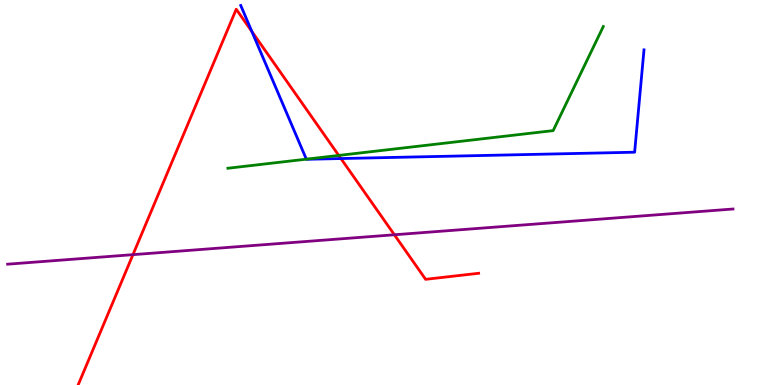[{'lines': ['blue', 'red'], 'intersections': [{'x': 3.25, 'y': 9.18}, {'x': 4.4, 'y': 5.88}]}, {'lines': ['green', 'red'], 'intersections': [{'x': 4.37, 'y': 5.96}]}, {'lines': ['purple', 'red'], 'intersections': [{'x': 1.72, 'y': 3.39}, {'x': 5.09, 'y': 3.9}]}, {'lines': ['blue', 'green'], 'intersections': [{'x': 3.95, 'y': 5.87}]}, {'lines': ['blue', 'purple'], 'intersections': []}, {'lines': ['green', 'purple'], 'intersections': []}]